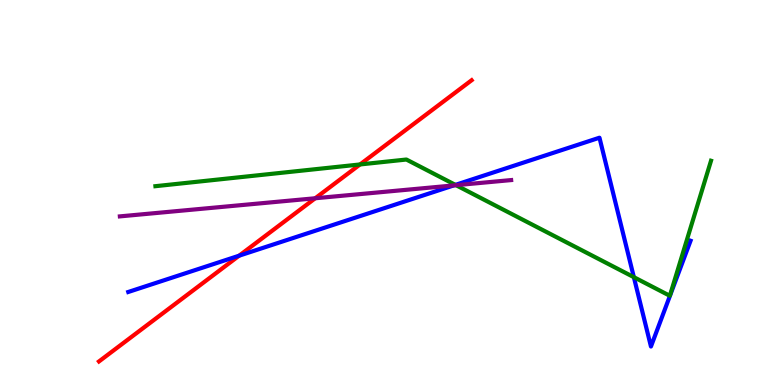[{'lines': ['blue', 'red'], 'intersections': [{'x': 3.09, 'y': 3.36}]}, {'lines': ['green', 'red'], 'intersections': [{'x': 4.65, 'y': 5.73}]}, {'lines': ['purple', 'red'], 'intersections': [{'x': 4.07, 'y': 4.85}]}, {'lines': ['blue', 'green'], 'intersections': [{'x': 5.88, 'y': 5.2}, {'x': 8.18, 'y': 2.8}]}, {'lines': ['blue', 'purple'], 'intersections': [{'x': 5.86, 'y': 5.18}]}, {'lines': ['green', 'purple'], 'intersections': [{'x': 5.88, 'y': 5.19}]}]